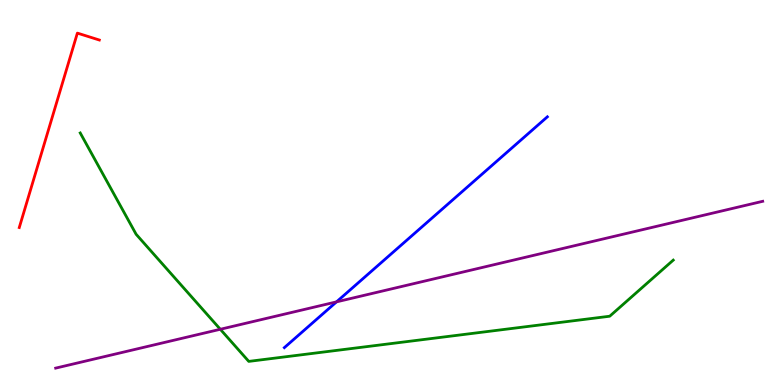[{'lines': ['blue', 'red'], 'intersections': []}, {'lines': ['green', 'red'], 'intersections': []}, {'lines': ['purple', 'red'], 'intersections': []}, {'lines': ['blue', 'green'], 'intersections': []}, {'lines': ['blue', 'purple'], 'intersections': [{'x': 4.34, 'y': 2.16}]}, {'lines': ['green', 'purple'], 'intersections': [{'x': 2.84, 'y': 1.45}]}]